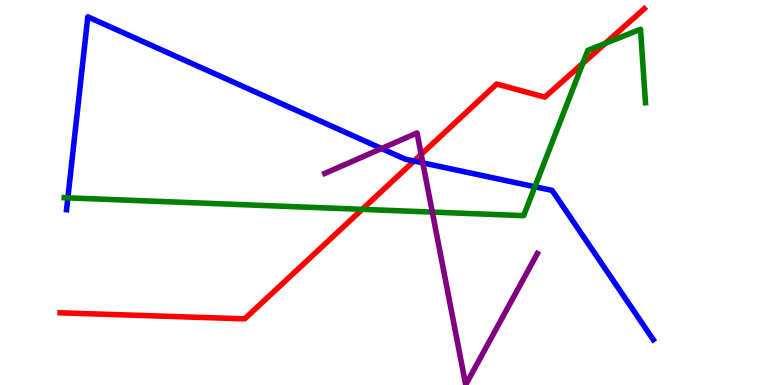[{'lines': ['blue', 'red'], 'intersections': [{'x': 5.34, 'y': 5.82}]}, {'lines': ['green', 'red'], 'intersections': [{'x': 4.67, 'y': 4.56}, {'x': 7.52, 'y': 8.35}, {'x': 7.81, 'y': 8.87}]}, {'lines': ['purple', 'red'], 'intersections': [{'x': 5.43, 'y': 5.99}]}, {'lines': ['blue', 'green'], 'intersections': [{'x': 0.876, 'y': 4.86}, {'x': 6.9, 'y': 5.15}]}, {'lines': ['blue', 'purple'], 'intersections': [{'x': 4.92, 'y': 6.14}, {'x': 5.46, 'y': 5.77}]}, {'lines': ['green', 'purple'], 'intersections': [{'x': 5.58, 'y': 4.49}]}]